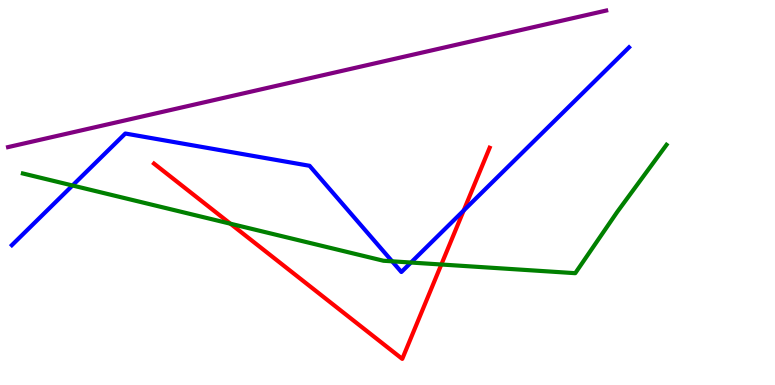[{'lines': ['blue', 'red'], 'intersections': [{'x': 5.98, 'y': 4.53}]}, {'lines': ['green', 'red'], 'intersections': [{'x': 2.97, 'y': 4.19}, {'x': 5.69, 'y': 3.13}]}, {'lines': ['purple', 'red'], 'intersections': []}, {'lines': ['blue', 'green'], 'intersections': [{'x': 0.936, 'y': 5.18}, {'x': 5.06, 'y': 3.21}, {'x': 5.3, 'y': 3.18}]}, {'lines': ['blue', 'purple'], 'intersections': []}, {'lines': ['green', 'purple'], 'intersections': []}]